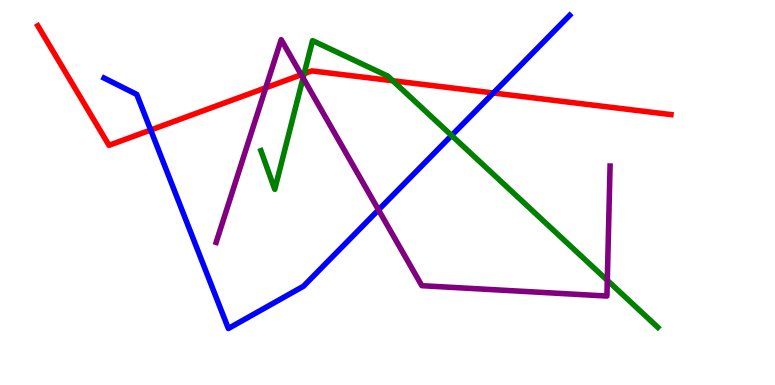[{'lines': ['blue', 'red'], 'intersections': [{'x': 1.94, 'y': 6.62}, {'x': 6.37, 'y': 7.58}]}, {'lines': ['green', 'red'], 'intersections': [{'x': 3.92, 'y': 8.09}, {'x': 5.07, 'y': 7.9}]}, {'lines': ['purple', 'red'], 'intersections': [{'x': 3.43, 'y': 7.72}, {'x': 3.89, 'y': 8.06}]}, {'lines': ['blue', 'green'], 'intersections': [{'x': 5.83, 'y': 6.48}]}, {'lines': ['blue', 'purple'], 'intersections': [{'x': 4.88, 'y': 4.55}]}, {'lines': ['green', 'purple'], 'intersections': [{'x': 3.91, 'y': 7.98}, {'x': 7.84, 'y': 2.72}]}]